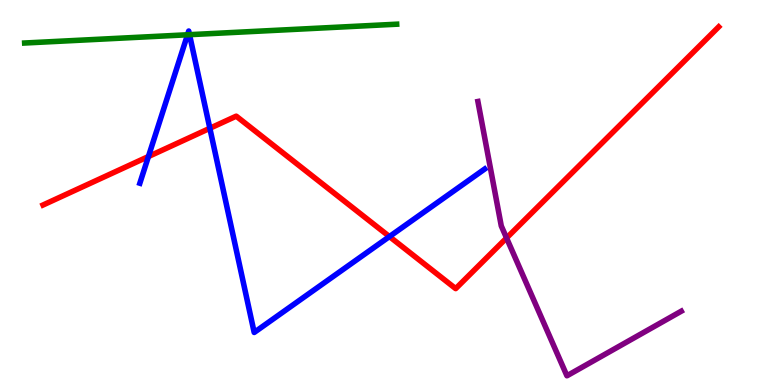[{'lines': ['blue', 'red'], 'intersections': [{'x': 1.92, 'y': 5.93}, {'x': 2.71, 'y': 6.67}, {'x': 5.03, 'y': 3.86}]}, {'lines': ['green', 'red'], 'intersections': []}, {'lines': ['purple', 'red'], 'intersections': [{'x': 6.54, 'y': 3.82}]}, {'lines': ['blue', 'green'], 'intersections': [{'x': 2.42, 'y': 9.1}, {'x': 2.45, 'y': 9.1}]}, {'lines': ['blue', 'purple'], 'intersections': []}, {'lines': ['green', 'purple'], 'intersections': []}]